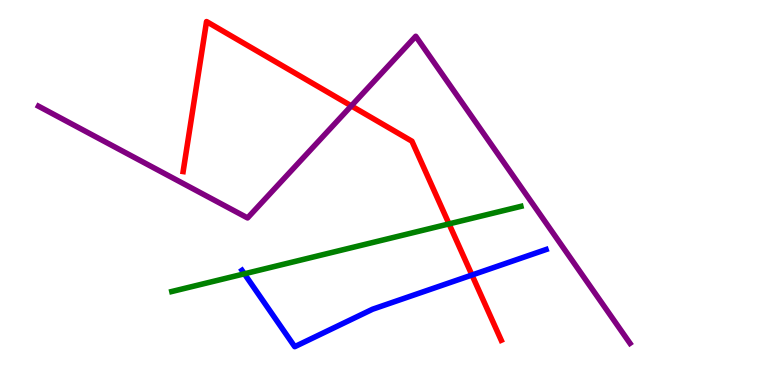[{'lines': ['blue', 'red'], 'intersections': [{'x': 6.09, 'y': 2.86}]}, {'lines': ['green', 'red'], 'intersections': [{'x': 5.79, 'y': 4.18}]}, {'lines': ['purple', 'red'], 'intersections': [{'x': 4.53, 'y': 7.25}]}, {'lines': ['blue', 'green'], 'intersections': [{'x': 3.15, 'y': 2.89}]}, {'lines': ['blue', 'purple'], 'intersections': []}, {'lines': ['green', 'purple'], 'intersections': []}]